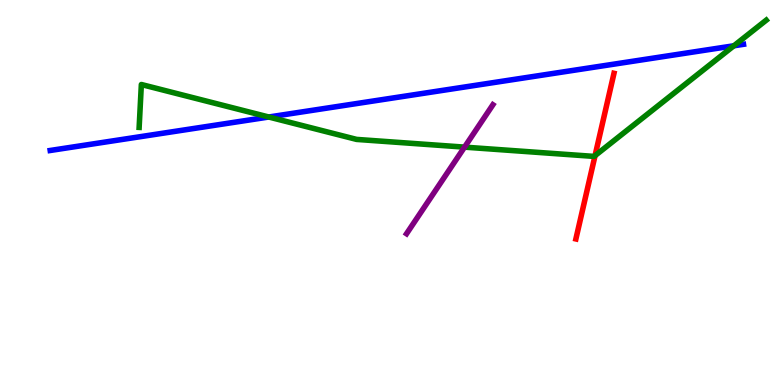[{'lines': ['blue', 'red'], 'intersections': []}, {'lines': ['green', 'red'], 'intersections': [{'x': 7.68, 'y': 5.96}]}, {'lines': ['purple', 'red'], 'intersections': []}, {'lines': ['blue', 'green'], 'intersections': [{'x': 3.47, 'y': 6.96}, {'x': 9.47, 'y': 8.81}]}, {'lines': ['blue', 'purple'], 'intersections': []}, {'lines': ['green', 'purple'], 'intersections': [{'x': 5.99, 'y': 6.18}]}]